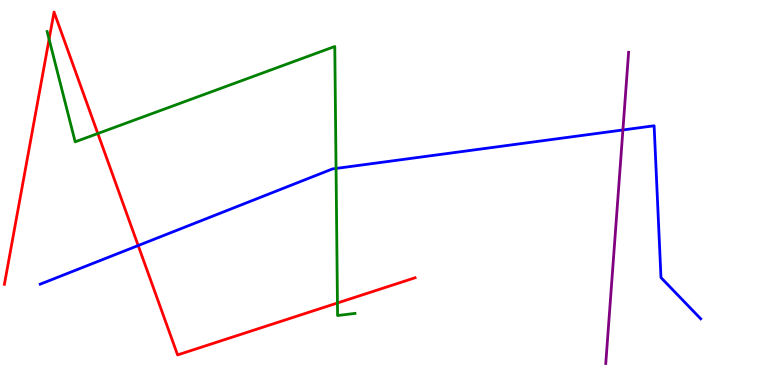[{'lines': ['blue', 'red'], 'intersections': [{'x': 1.78, 'y': 3.62}]}, {'lines': ['green', 'red'], 'intersections': [{'x': 0.634, 'y': 8.98}, {'x': 1.26, 'y': 6.53}, {'x': 4.35, 'y': 2.13}]}, {'lines': ['purple', 'red'], 'intersections': []}, {'lines': ['blue', 'green'], 'intersections': [{'x': 4.34, 'y': 5.62}]}, {'lines': ['blue', 'purple'], 'intersections': [{'x': 8.04, 'y': 6.62}]}, {'lines': ['green', 'purple'], 'intersections': []}]